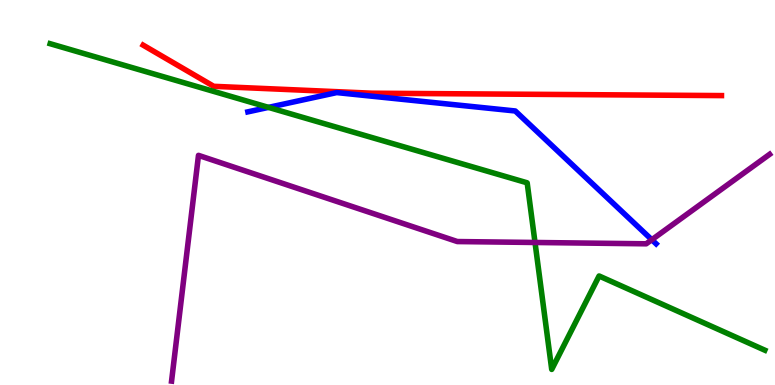[{'lines': ['blue', 'red'], 'intersections': []}, {'lines': ['green', 'red'], 'intersections': []}, {'lines': ['purple', 'red'], 'intersections': []}, {'lines': ['blue', 'green'], 'intersections': [{'x': 3.46, 'y': 7.21}]}, {'lines': ['blue', 'purple'], 'intersections': [{'x': 8.41, 'y': 3.77}]}, {'lines': ['green', 'purple'], 'intersections': [{'x': 6.9, 'y': 3.7}]}]